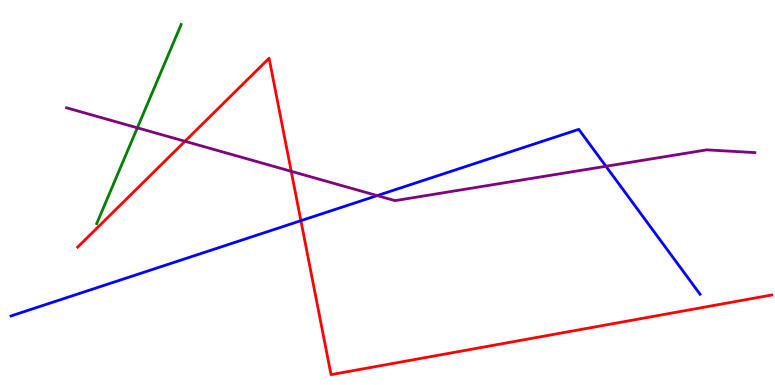[{'lines': ['blue', 'red'], 'intersections': [{'x': 3.88, 'y': 4.27}]}, {'lines': ['green', 'red'], 'intersections': []}, {'lines': ['purple', 'red'], 'intersections': [{'x': 2.39, 'y': 6.33}, {'x': 3.76, 'y': 5.55}]}, {'lines': ['blue', 'green'], 'intersections': []}, {'lines': ['blue', 'purple'], 'intersections': [{'x': 4.87, 'y': 4.92}, {'x': 7.82, 'y': 5.68}]}, {'lines': ['green', 'purple'], 'intersections': [{'x': 1.77, 'y': 6.68}]}]